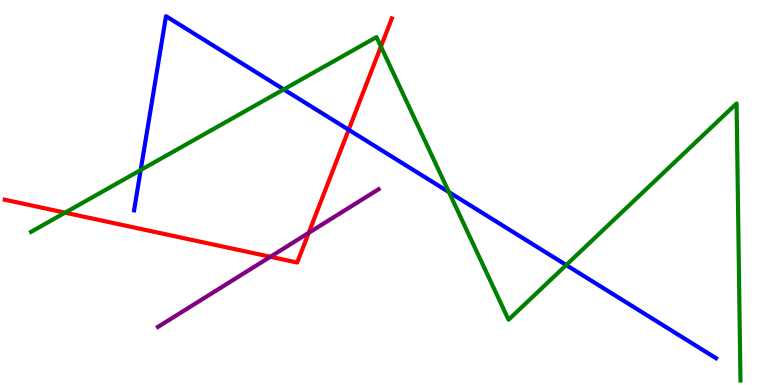[{'lines': ['blue', 'red'], 'intersections': [{'x': 4.5, 'y': 6.63}]}, {'lines': ['green', 'red'], 'intersections': [{'x': 0.84, 'y': 4.48}, {'x': 4.92, 'y': 8.79}]}, {'lines': ['purple', 'red'], 'intersections': [{'x': 3.49, 'y': 3.33}, {'x': 3.98, 'y': 3.95}]}, {'lines': ['blue', 'green'], 'intersections': [{'x': 1.82, 'y': 5.58}, {'x': 3.66, 'y': 7.68}, {'x': 5.79, 'y': 5.01}, {'x': 7.31, 'y': 3.12}]}, {'lines': ['blue', 'purple'], 'intersections': []}, {'lines': ['green', 'purple'], 'intersections': []}]